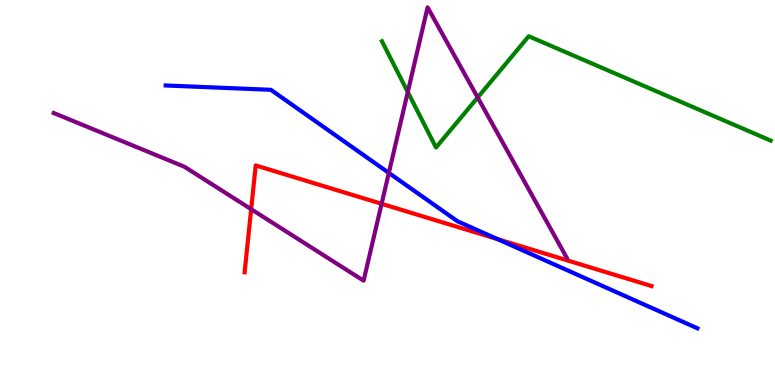[{'lines': ['blue', 'red'], 'intersections': [{'x': 6.42, 'y': 3.79}]}, {'lines': ['green', 'red'], 'intersections': []}, {'lines': ['purple', 'red'], 'intersections': [{'x': 3.24, 'y': 4.57}, {'x': 4.92, 'y': 4.71}]}, {'lines': ['blue', 'green'], 'intersections': []}, {'lines': ['blue', 'purple'], 'intersections': [{'x': 5.02, 'y': 5.51}]}, {'lines': ['green', 'purple'], 'intersections': [{'x': 5.26, 'y': 7.61}, {'x': 6.16, 'y': 7.47}]}]